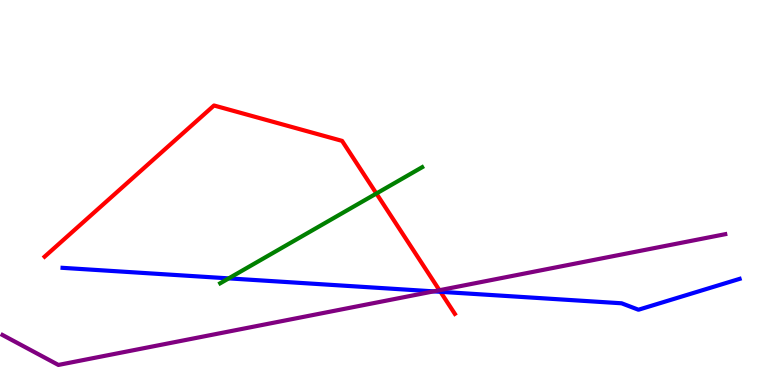[{'lines': ['blue', 'red'], 'intersections': [{'x': 5.68, 'y': 2.42}]}, {'lines': ['green', 'red'], 'intersections': [{'x': 4.86, 'y': 4.97}]}, {'lines': ['purple', 'red'], 'intersections': [{'x': 5.67, 'y': 2.46}]}, {'lines': ['blue', 'green'], 'intersections': [{'x': 2.95, 'y': 2.77}]}, {'lines': ['blue', 'purple'], 'intersections': [{'x': 5.59, 'y': 2.43}]}, {'lines': ['green', 'purple'], 'intersections': []}]